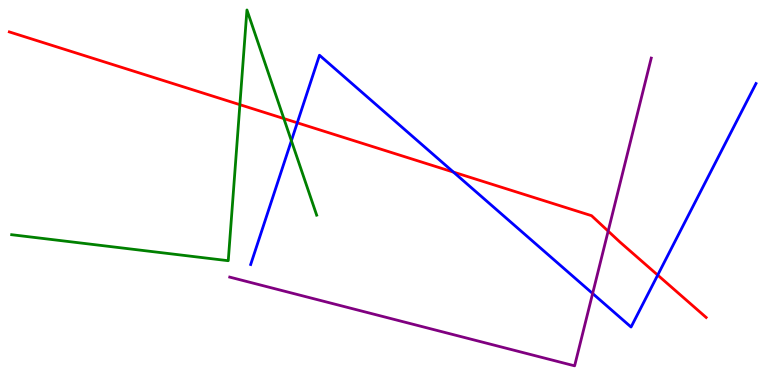[{'lines': ['blue', 'red'], 'intersections': [{'x': 3.84, 'y': 6.81}, {'x': 5.85, 'y': 5.53}, {'x': 8.49, 'y': 2.85}]}, {'lines': ['green', 'red'], 'intersections': [{'x': 3.1, 'y': 7.28}, {'x': 3.66, 'y': 6.92}]}, {'lines': ['purple', 'red'], 'intersections': [{'x': 7.85, 'y': 4.0}]}, {'lines': ['blue', 'green'], 'intersections': [{'x': 3.76, 'y': 6.35}]}, {'lines': ['blue', 'purple'], 'intersections': [{'x': 7.65, 'y': 2.38}]}, {'lines': ['green', 'purple'], 'intersections': []}]